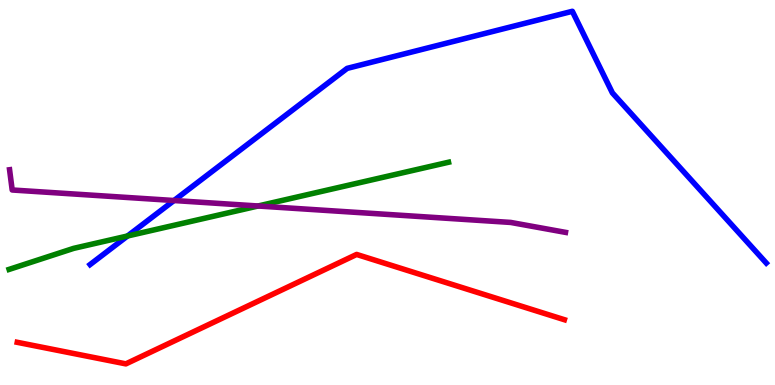[{'lines': ['blue', 'red'], 'intersections': []}, {'lines': ['green', 'red'], 'intersections': []}, {'lines': ['purple', 'red'], 'intersections': []}, {'lines': ['blue', 'green'], 'intersections': [{'x': 1.65, 'y': 3.87}]}, {'lines': ['blue', 'purple'], 'intersections': [{'x': 2.25, 'y': 4.79}]}, {'lines': ['green', 'purple'], 'intersections': [{'x': 3.33, 'y': 4.65}]}]